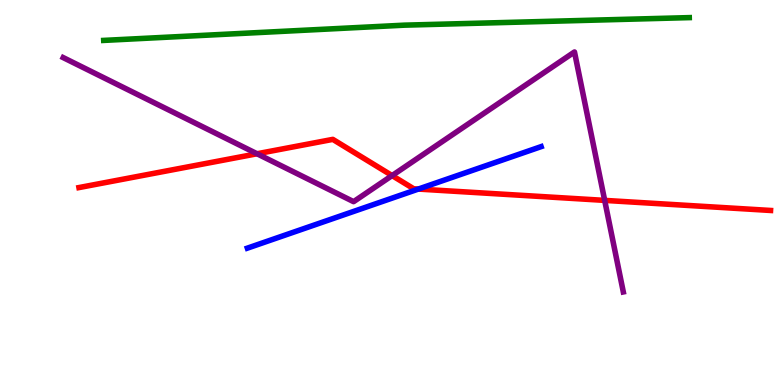[{'lines': ['blue', 'red'], 'intersections': [{'x': 5.4, 'y': 5.09}]}, {'lines': ['green', 'red'], 'intersections': []}, {'lines': ['purple', 'red'], 'intersections': [{'x': 3.32, 'y': 6.01}, {'x': 5.06, 'y': 5.44}, {'x': 7.8, 'y': 4.8}]}, {'lines': ['blue', 'green'], 'intersections': []}, {'lines': ['blue', 'purple'], 'intersections': []}, {'lines': ['green', 'purple'], 'intersections': []}]